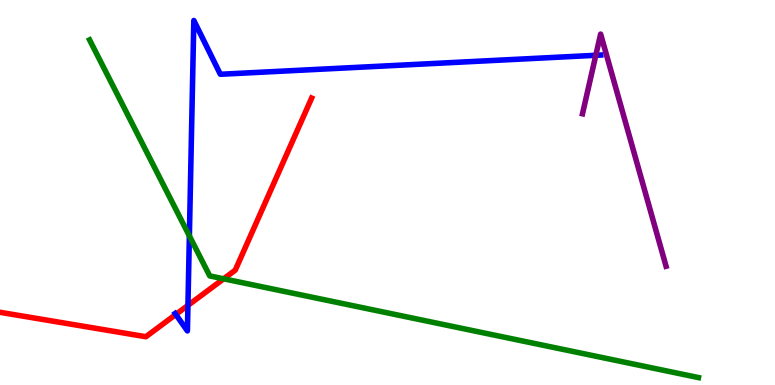[{'lines': ['blue', 'red'], 'intersections': [{'x': 2.27, 'y': 1.83}, {'x': 2.43, 'y': 2.07}]}, {'lines': ['green', 'red'], 'intersections': [{'x': 2.89, 'y': 2.76}]}, {'lines': ['purple', 'red'], 'intersections': []}, {'lines': ['blue', 'green'], 'intersections': [{'x': 2.44, 'y': 3.87}]}, {'lines': ['blue', 'purple'], 'intersections': [{'x': 7.69, 'y': 8.56}]}, {'lines': ['green', 'purple'], 'intersections': []}]